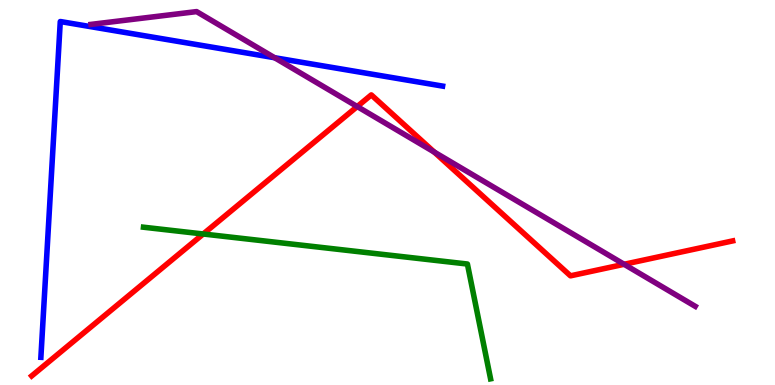[{'lines': ['blue', 'red'], 'intersections': []}, {'lines': ['green', 'red'], 'intersections': [{'x': 2.62, 'y': 3.92}]}, {'lines': ['purple', 'red'], 'intersections': [{'x': 4.61, 'y': 7.23}, {'x': 5.6, 'y': 6.05}, {'x': 8.05, 'y': 3.14}]}, {'lines': ['blue', 'green'], 'intersections': []}, {'lines': ['blue', 'purple'], 'intersections': [{'x': 3.54, 'y': 8.5}]}, {'lines': ['green', 'purple'], 'intersections': []}]